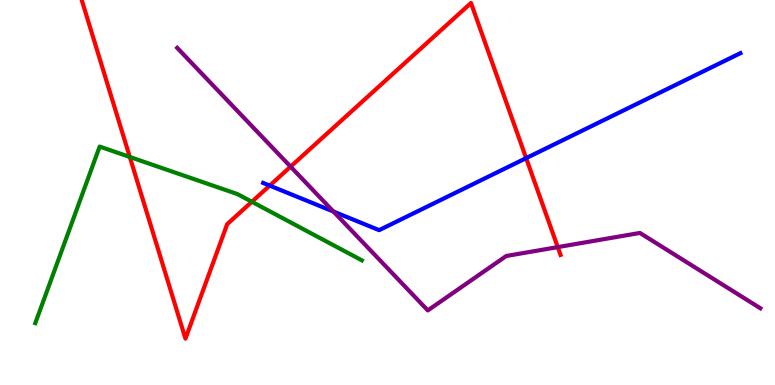[{'lines': ['blue', 'red'], 'intersections': [{'x': 3.48, 'y': 5.18}, {'x': 6.79, 'y': 5.89}]}, {'lines': ['green', 'red'], 'intersections': [{'x': 1.67, 'y': 5.92}, {'x': 3.25, 'y': 4.76}]}, {'lines': ['purple', 'red'], 'intersections': [{'x': 3.75, 'y': 5.67}, {'x': 7.2, 'y': 3.58}]}, {'lines': ['blue', 'green'], 'intersections': []}, {'lines': ['blue', 'purple'], 'intersections': [{'x': 4.3, 'y': 4.51}]}, {'lines': ['green', 'purple'], 'intersections': []}]